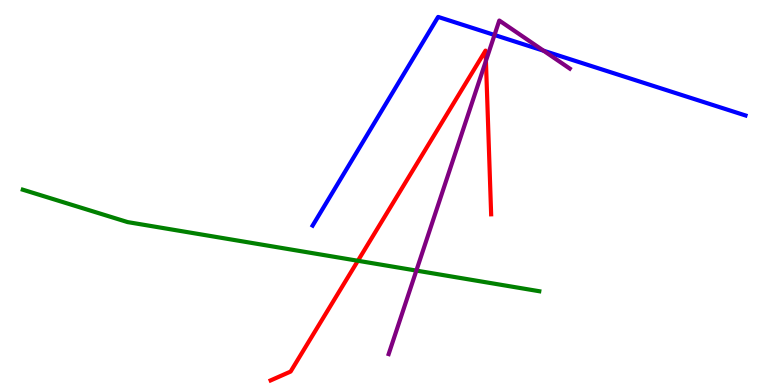[{'lines': ['blue', 'red'], 'intersections': []}, {'lines': ['green', 'red'], 'intersections': [{'x': 4.62, 'y': 3.23}]}, {'lines': ['purple', 'red'], 'intersections': [{'x': 6.27, 'y': 8.42}]}, {'lines': ['blue', 'green'], 'intersections': []}, {'lines': ['blue', 'purple'], 'intersections': [{'x': 6.38, 'y': 9.09}, {'x': 7.01, 'y': 8.68}]}, {'lines': ['green', 'purple'], 'intersections': [{'x': 5.37, 'y': 2.97}]}]